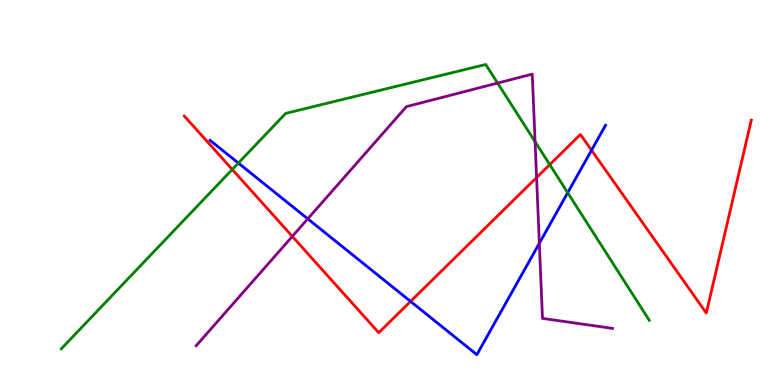[{'lines': ['blue', 'red'], 'intersections': [{'x': 5.3, 'y': 2.17}, {'x': 7.63, 'y': 6.1}]}, {'lines': ['green', 'red'], 'intersections': [{'x': 3.0, 'y': 5.6}, {'x': 7.09, 'y': 5.72}]}, {'lines': ['purple', 'red'], 'intersections': [{'x': 3.77, 'y': 3.86}, {'x': 6.92, 'y': 5.39}]}, {'lines': ['blue', 'green'], 'intersections': [{'x': 3.08, 'y': 5.76}, {'x': 7.33, 'y': 4.99}]}, {'lines': ['blue', 'purple'], 'intersections': [{'x': 3.97, 'y': 4.32}, {'x': 6.96, 'y': 3.68}]}, {'lines': ['green', 'purple'], 'intersections': [{'x': 6.42, 'y': 7.84}, {'x': 6.9, 'y': 6.32}]}]